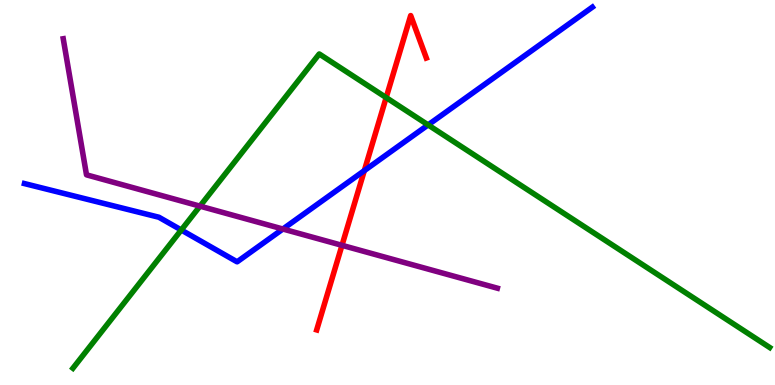[{'lines': ['blue', 'red'], 'intersections': [{'x': 4.7, 'y': 5.57}]}, {'lines': ['green', 'red'], 'intersections': [{'x': 4.98, 'y': 7.47}]}, {'lines': ['purple', 'red'], 'intersections': [{'x': 4.41, 'y': 3.63}]}, {'lines': ['blue', 'green'], 'intersections': [{'x': 2.34, 'y': 4.03}, {'x': 5.52, 'y': 6.76}]}, {'lines': ['blue', 'purple'], 'intersections': [{'x': 3.65, 'y': 4.05}]}, {'lines': ['green', 'purple'], 'intersections': [{'x': 2.58, 'y': 4.65}]}]